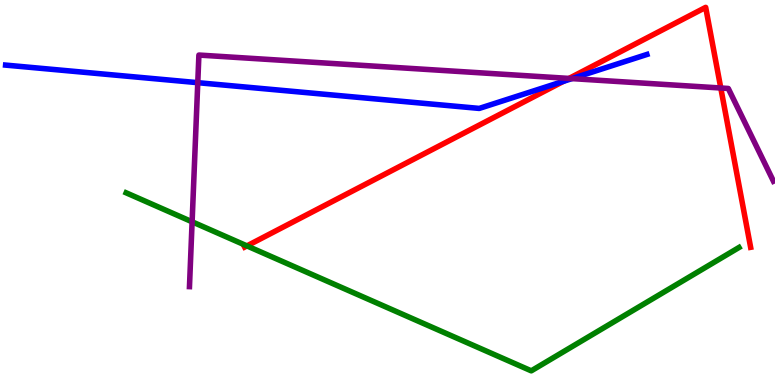[{'lines': ['blue', 'red'], 'intersections': [{'x': 7.27, 'y': 7.89}]}, {'lines': ['green', 'red'], 'intersections': [{'x': 3.19, 'y': 3.61}]}, {'lines': ['purple', 'red'], 'intersections': [{'x': 7.34, 'y': 7.96}, {'x': 9.3, 'y': 7.71}]}, {'lines': ['blue', 'green'], 'intersections': []}, {'lines': ['blue', 'purple'], 'intersections': [{'x': 2.55, 'y': 7.85}, {'x': 7.38, 'y': 7.96}]}, {'lines': ['green', 'purple'], 'intersections': [{'x': 2.48, 'y': 4.24}]}]